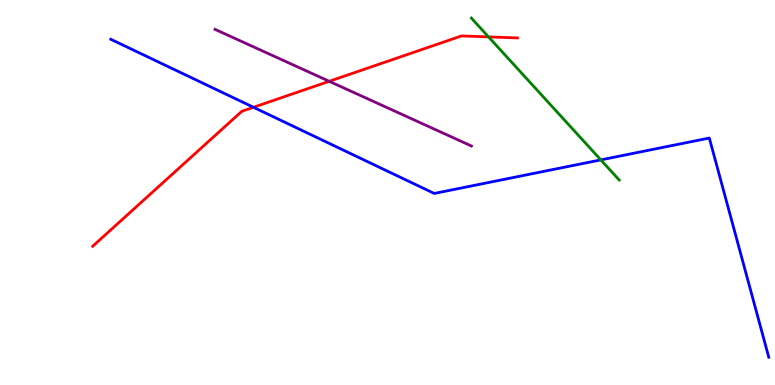[{'lines': ['blue', 'red'], 'intersections': [{'x': 3.27, 'y': 7.21}]}, {'lines': ['green', 'red'], 'intersections': [{'x': 6.3, 'y': 9.04}]}, {'lines': ['purple', 'red'], 'intersections': [{'x': 4.25, 'y': 7.89}]}, {'lines': ['blue', 'green'], 'intersections': [{'x': 7.75, 'y': 5.85}]}, {'lines': ['blue', 'purple'], 'intersections': []}, {'lines': ['green', 'purple'], 'intersections': []}]